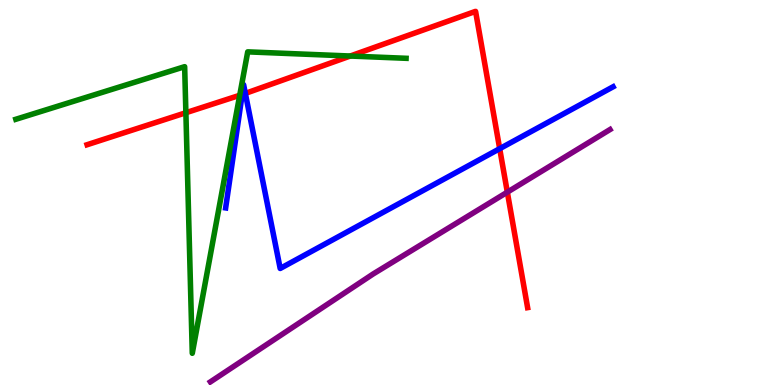[{'lines': ['blue', 'red'], 'intersections': [{'x': 3.12, 'y': 7.55}, {'x': 3.17, 'y': 7.57}, {'x': 6.45, 'y': 6.14}]}, {'lines': ['green', 'red'], 'intersections': [{'x': 2.4, 'y': 7.07}, {'x': 3.09, 'y': 7.52}, {'x': 4.52, 'y': 8.54}]}, {'lines': ['purple', 'red'], 'intersections': [{'x': 6.55, 'y': 5.01}]}, {'lines': ['blue', 'green'], 'intersections': []}, {'lines': ['blue', 'purple'], 'intersections': []}, {'lines': ['green', 'purple'], 'intersections': []}]